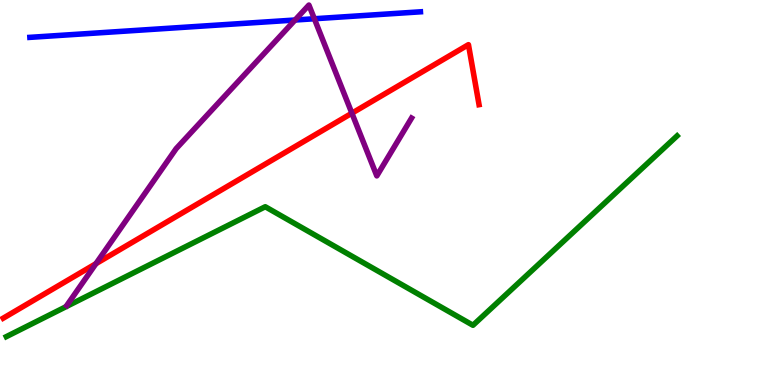[{'lines': ['blue', 'red'], 'intersections': []}, {'lines': ['green', 'red'], 'intersections': []}, {'lines': ['purple', 'red'], 'intersections': [{'x': 1.24, 'y': 3.15}, {'x': 4.54, 'y': 7.06}]}, {'lines': ['blue', 'green'], 'intersections': []}, {'lines': ['blue', 'purple'], 'intersections': [{'x': 3.81, 'y': 9.48}, {'x': 4.06, 'y': 9.51}]}, {'lines': ['green', 'purple'], 'intersections': []}]